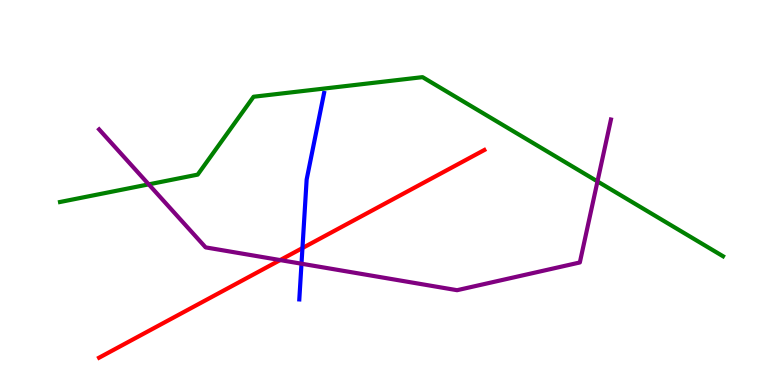[{'lines': ['blue', 'red'], 'intersections': [{'x': 3.9, 'y': 3.56}]}, {'lines': ['green', 'red'], 'intersections': []}, {'lines': ['purple', 'red'], 'intersections': [{'x': 3.61, 'y': 3.24}]}, {'lines': ['blue', 'green'], 'intersections': []}, {'lines': ['blue', 'purple'], 'intersections': [{'x': 3.89, 'y': 3.15}]}, {'lines': ['green', 'purple'], 'intersections': [{'x': 1.92, 'y': 5.21}, {'x': 7.71, 'y': 5.29}]}]